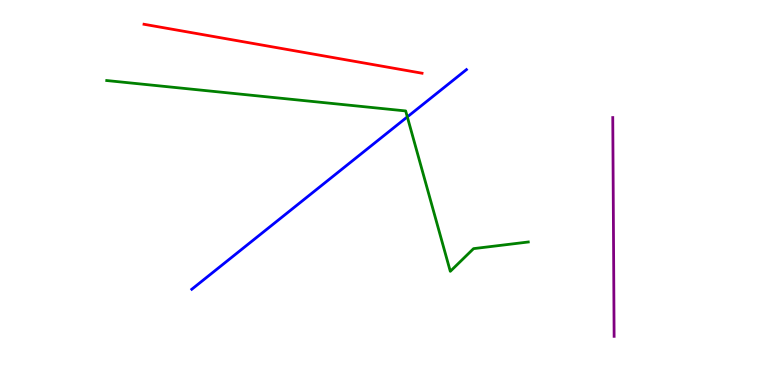[{'lines': ['blue', 'red'], 'intersections': []}, {'lines': ['green', 'red'], 'intersections': []}, {'lines': ['purple', 'red'], 'intersections': []}, {'lines': ['blue', 'green'], 'intersections': [{'x': 5.26, 'y': 6.96}]}, {'lines': ['blue', 'purple'], 'intersections': []}, {'lines': ['green', 'purple'], 'intersections': []}]